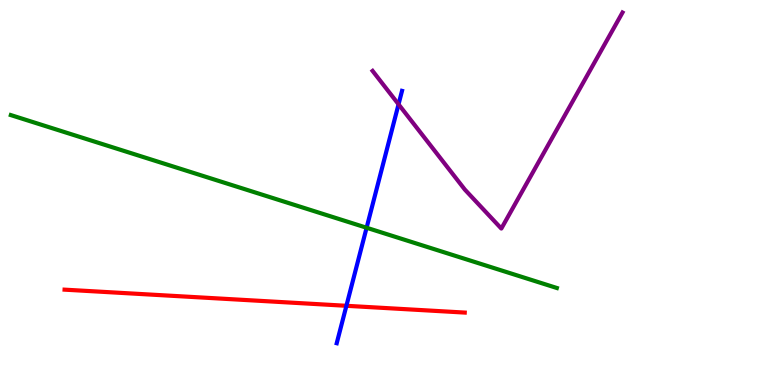[{'lines': ['blue', 'red'], 'intersections': [{'x': 4.47, 'y': 2.06}]}, {'lines': ['green', 'red'], 'intersections': []}, {'lines': ['purple', 'red'], 'intersections': []}, {'lines': ['blue', 'green'], 'intersections': [{'x': 4.73, 'y': 4.08}]}, {'lines': ['blue', 'purple'], 'intersections': [{'x': 5.14, 'y': 7.29}]}, {'lines': ['green', 'purple'], 'intersections': []}]